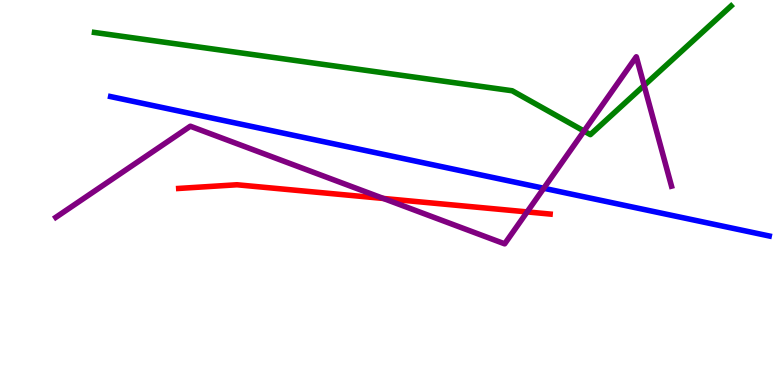[{'lines': ['blue', 'red'], 'intersections': []}, {'lines': ['green', 'red'], 'intersections': []}, {'lines': ['purple', 'red'], 'intersections': [{'x': 4.95, 'y': 4.85}, {'x': 6.8, 'y': 4.5}]}, {'lines': ['blue', 'green'], 'intersections': []}, {'lines': ['blue', 'purple'], 'intersections': [{'x': 7.02, 'y': 5.11}]}, {'lines': ['green', 'purple'], 'intersections': [{'x': 7.54, 'y': 6.6}, {'x': 8.31, 'y': 7.78}]}]